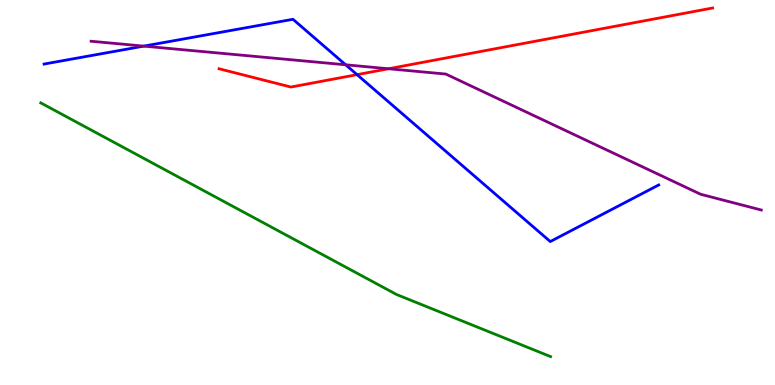[{'lines': ['blue', 'red'], 'intersections': [{'x': 4.61, 'y': 8.06}]}, {'lines': ['green', 'red'], 'intersections': []}, {'lines': ['purple', 'red'], 'intersections': [{'x': 5.01, 'y': 8.21}]}, {'lines': ['blue', 'green'], 'intersections': []}, {'lines': ['blue', 'purple'], 'intersections': [{'x': 1.86, 'y': 8.8}, {'x': 4.46, 'y': 8.32}]}, {'lines': ['green', 'purple'], 'intersections': []}]